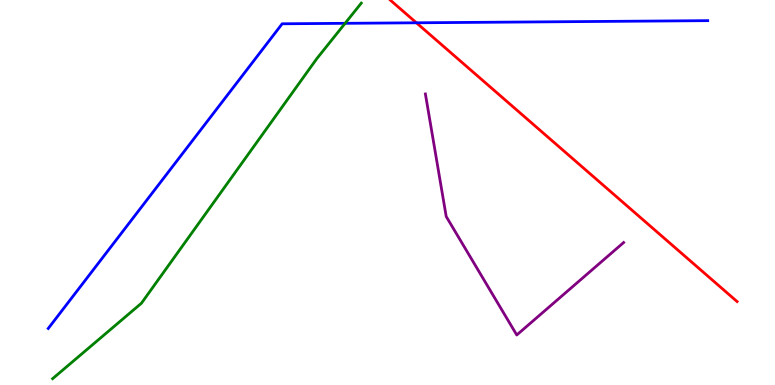[{'lines': ['blue', 'red'], 'intersections': [{'x': 5.37, 'y': 9.41}]}, {'lines': ['green', 'red'], 'intersections': []}, {'lines': ['purple', 'red'], 'intersections': []}, {'lines': ['blue', 'green'], 'intersections': [{'x': 4.45, 'y': 9.39}]}, {'lines': ['blue', 'purple'], 'intersections': []}, {'lines': ['green', 'purple'], 'intersections': []}]